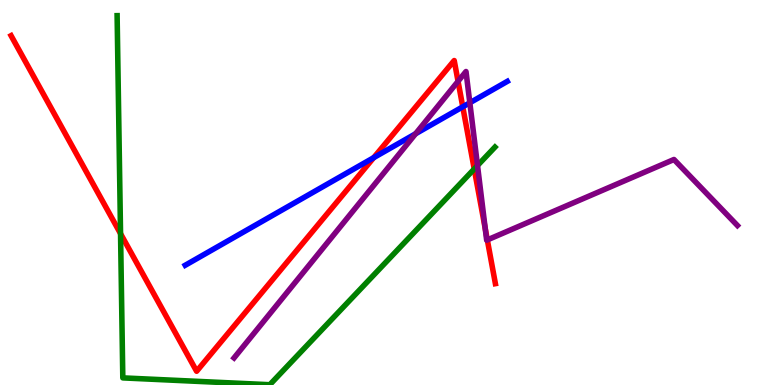[{'lines': ['blue', 'red'], 'intersections': [{'x': 4.82, 'y': 5.9}, {'x': 5.97, 'y': 7.23}]}, {'lines': ['green', 'red'], 'intersections': [{'x': 1.56, 'y': 3.93}, {'x': 6.12, 'y': 5.61}]}, {'lines': ['purple', 'red'], 'intersections': [{'x': 5.91, 'y': 7.89}, {'x': 6.26, 'y': 4.06}, {'x': 6.29, 'y': 3.77}]}, {'lines': ['blue', 'green'], 'intersections': []}, {'lines': ['blue', 'purple'], 'intersections': [{'x': 5.36, 'y': 6.53}, {'x': 6.06, 'y': 7.33}]}, {'lines': ['green', 'purple'], 'intersections': [{'x': 6.16, 'y': 5.7}]}]